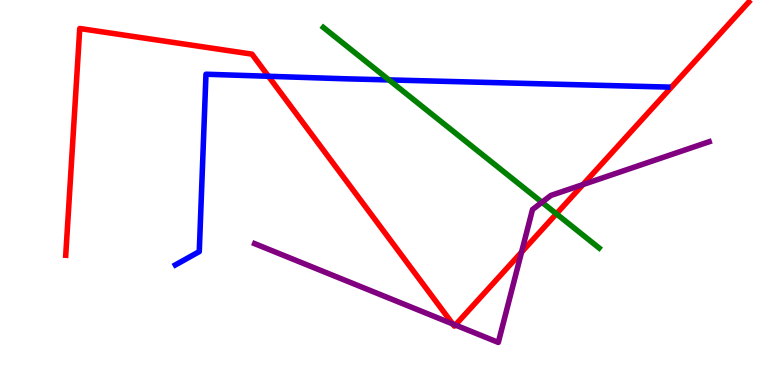[{'lines': ['blue', 'red'], 'intersections': [{'x': 3.46, 'y': 8.02}]}, {'lines': ['green', 'red'], 'intersections': [{'x': 7.18, 'y': 4.45}]}, {'lines': ['purple', 'red'], 'intersections': [{'x': 5.84, 'y': 1.59}, {'x': 5.88, 'y': 1.56}, {'x': 6.73, 'y': 3.45}, {'x': 7.52, 'y': 5.21}]}, {'lines': ['blue', 'green'], 'intersections': [{'x': 5.02, 'y': 7.92}]}, {'lines': ['blue', 'purple'], 'intersections': []}, {'lines': ['green', 'purple'], 'intersections': [{'x': 6.99, 'y': 4.75}]}]